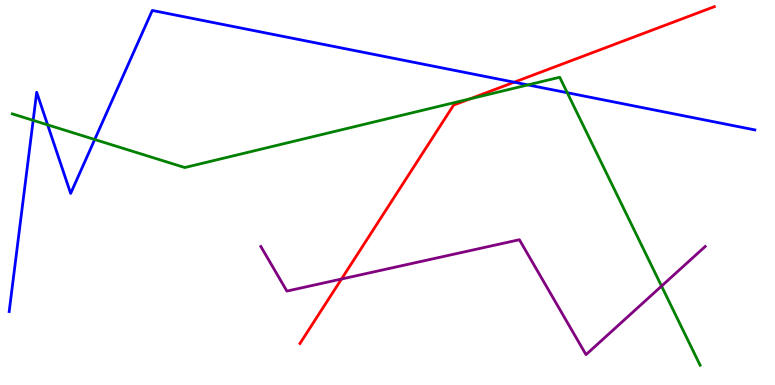[{'lines': ['blue', 'red'], 'intersections': [{'x': 6.63, 'y': 7.87}]}, {'lines': ['green', 'red'], 'intersections': [{'x': 6.07, 'y': 7.43}]}, {'lines': ['purple', 'red'], 'intersections': [{'x': 4.41, 'y': 2.75}]}, {'lines': ['blue', 'green'], 'intersections': [{'x': 0.428, 'y': 6.87}, {'x': 0.615, 'y': 6.76}, {'x': 1.22, 'y': 6.38}, {'x': 6.81, 'y': 7.79}, {'x': 7.32, 'y': 7.59}]}, {'lines': ['blue', 'purple'], 'intersections': []}, {'lines': ['green', 'purple'], 'intersections': [{'x': 8.54, 'y': 2.57}]}]